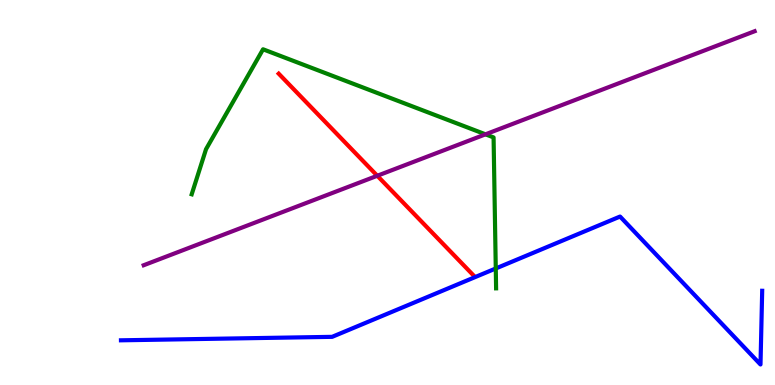[{'lines': ['blue', 'red'], 'intersections': []}, {'lines': ['green', 'red'], 'intersections': []}, {'lines': ['purple', 'red'], 'intersections': [{'x': 4.87, 'y': 5.43}]}, {'lines': ['blue', 'green'], 'intersections': [{'x': 6.4, 'y': 3.03}]}, {'lines': ['blue', 'purple'], 'intersections': []}, {'lines': ['green', 'purple'], 'intersections': [{'x': 6.26, 'y': 6.51}]}]